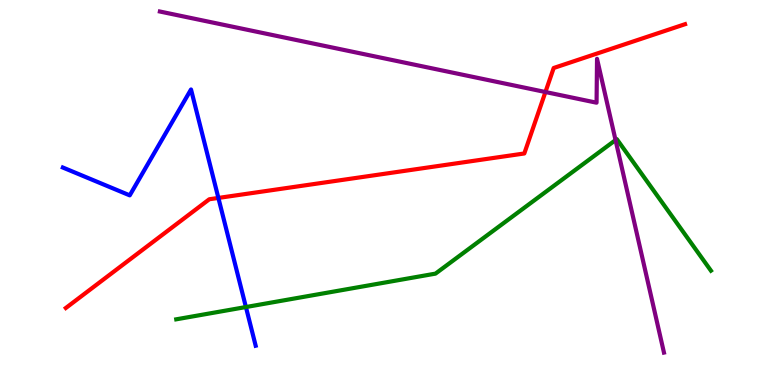[{'lines': ['blue', 'red'], 'intersections': [{'x': 2.82, 'y': 4.86}]}, {'lines': ['green', 'red'], 'intersections': []}, {'lines': ['purple', 'red'], 'intersections': [{'x': 7.04, 'y': 7.61}]}, {'lines': ['blue', 'green'], 'intersections': [{'x': 3.17, 'y': 2.02}]}, {'lines': ['blue', 'purple'], 'intersections': []}, {'lines': ['green', 'purple'], 'intersections': [{'x': 7.94, 'y': 6.36}]}]